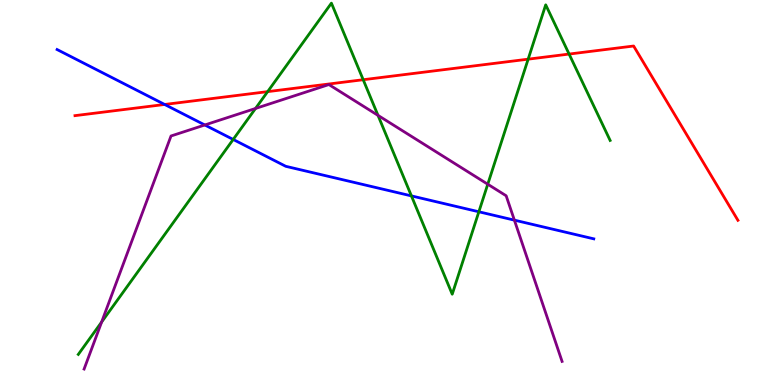[{'lines': ['blue', 'red'], 'intersections': [{'x': 2.12, 'y': 7.29}]}, {'lines': ['green', 'red'], 'intersections': [{'x': 3.45, 'y': 7.62}, {'x': 4.69, 'y': 7.93}, {'x': 6.81, 'y': 8.46}, {'x': 7.34, 'y': 8.6}]}, {'lines': ['purple', 'red'], 'intersections': []}, {'lines': ['blue', 'green'], 'intersections': [{'x': 3.01, 'y': 6.38}, {'x': 5.31, 'y': 4.91}, {'x': 6.18, 'y': 4.5}]}, {'lines': ['blue', 'purple'], 'intersections': [{'x': 2.64, 'y': 6.75}, {'x': 6.64, 'y': 4.28}]}, {'lines': ['green', 'purple'], 'intersections': [{'x': 1.31, 'y': 1.64}, {'x': 3.3, 'y': 7.18}, {'x': 4.88, 'y': 7.0}, {'x': 6.29, 'y': 5.21}]}]